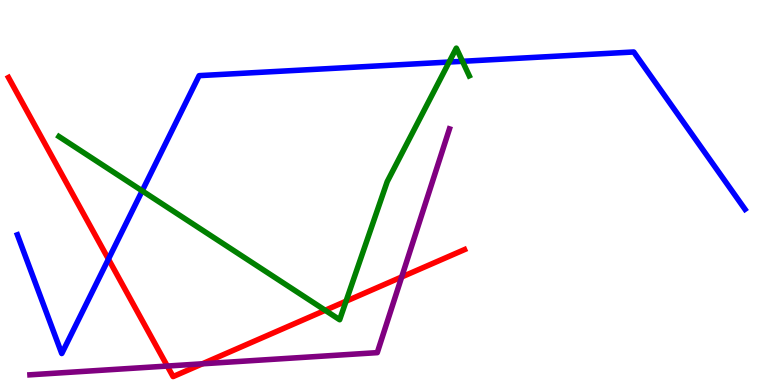[{'lines': ['blue', 'red'], 'intersections': [{'x': 1.4, 'y': 3.27}]}, {'lines': ['green', 'red'], 'intersections': [{'x': 4.2, 'y': 1.94}, {'x': 4.46, 'y': 2.18}]}, {'lines': ['purple', 'red'], 'intersections': [{'x': 2.16, 'y': 0.492}, {'x': 2.61, 'y': 0.551}, {'x': 5.18, 'y': 2.81}]}, {'lines': ['blue', 'green'], 'intersections': [{'x': 1.83, 'y': 5.04}, {'x': 5.8, 'y': 8.39}, {'x': 5.97, 'y': 8.41}]}, {'lines': ['blue', 'purple'], 'intersections': []}, {'lines': ['green', 'purple'], 'intersections': []}]